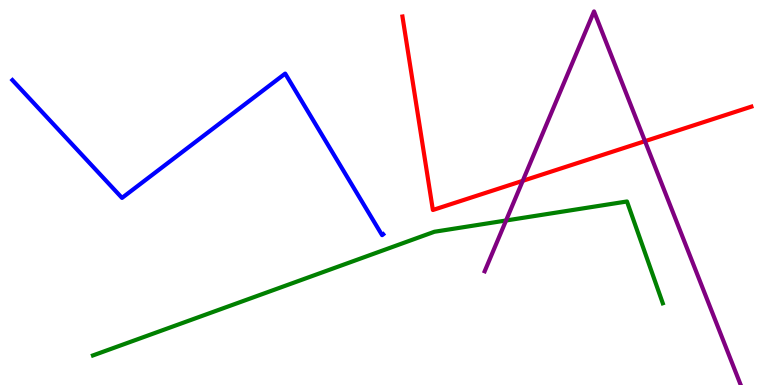[{'lines': ['blue', 'red'], 'intersections': []}, {'lines': ['green', 'red'], 'intersections': []}, {'lines': ['purple', 'red'], 'intersections': [{'x': 6.75, 'y': 5.3}, {'x': 8.32, 'y': 6.33}]}, {'lines': ['blue', 'green'], 'intersections': []}, {'lines': ['blue', 'purple'], 'intersections': []}, {'lines': ['green', 'purple'], 'intersections': [{'x': 6.53, 'y': 4.27}]}]